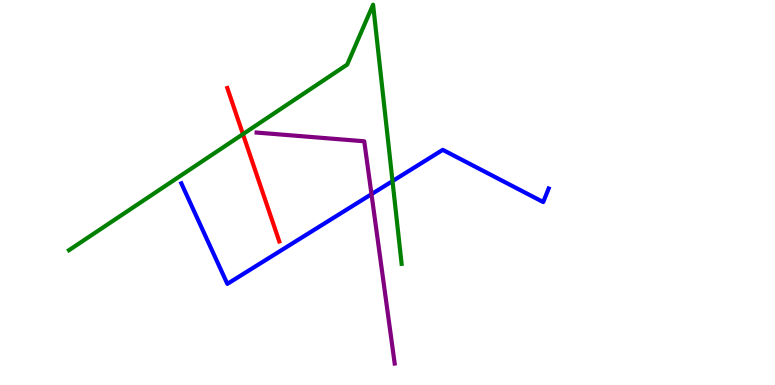[{'lines': ['blue', 'red'], 'intersections': []}, {'lines': ['green', 'red'], 'intersections': [{'x': 3.13, 'y': 6.52}]}, {'lines': ['purple', 'red'], 'intersections': []}, {'lines': ['blue', 'green'], 'intersections': [{'x': 5.06, 'y': 5.3}]}, {'lines': ['blue', 'purple'], 'intersections': [{'x': 4.79, 'y': 4.96}]}, {'lines': ['green', 'purple'], 'intersections': []}]